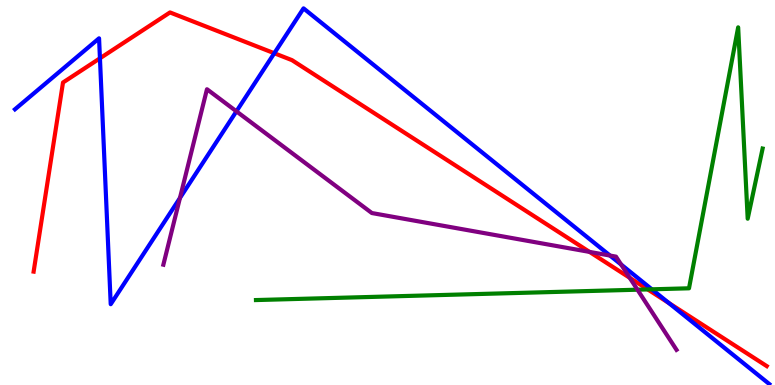[{'lines': ['blue', 'red'], 'intersections': [{'x': 1.29, 'y': 8.49}, {'x': 3.54, 'y': 8.62}, {'x': 8.63, 'y': 2.13}]}, {'lines': ['green', 'red'], 'intersections': [{'x': 8.36, 'y': 2.48}]}, {'lines': ['purple', 'red'], 'intersections': [{'x': 7.61, 'y': 3.46}, {'x': 8.13, 'y': 2.78}]}, {'lines': ['blue', 'green'], 'intersections': [{'x': 8.41, 'y': 2.49}]}, {'lines': ['blue', 'purple'], 'intersections': [{'x': 2.32, 'y': 4.86}, {'x': 3.05, 'y': 7.11}, {'x': 7.87, 'y': 3.36}, {'x': 8.01, 'y': 3.13}]}, {'lines': ['green', 'purple'], 'intersections': [{'x': 8.23, 'y': 2.48}]}]